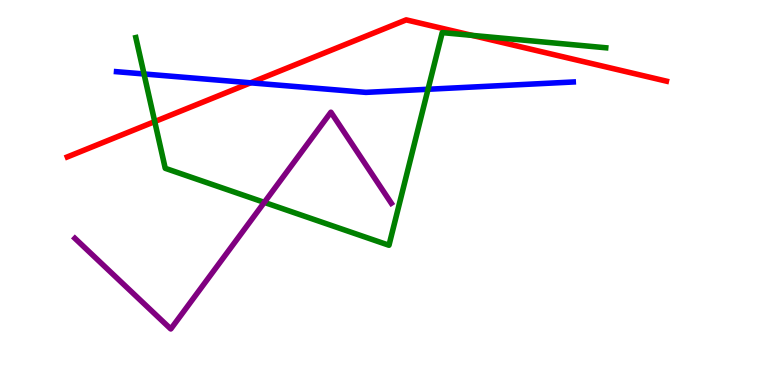[{'lines': ['blue', 'red'], 'intersections': [{'x': 3.23, 'y': 7.85}]}, {'lines': ['green', 'red'], 'intersections': [{'x': 2.0, 'y': 6.84}, {'x': 6.09, 'y': 9.08}]}, {'lines': ['purple', 'red'], 'intersections': []}, {'lines': ['blue', 'green'], 'intersections': [{'x': 1.86, 'y': 8.08}, {'x': 5.52, 'y': 7.68}]}, {'lines': ['blue', 'purple'], 'intersections': []}, {'lines': ['green', 'purple'], 'intersections': [{'x': 3.41, 'y': 4.74}]}]